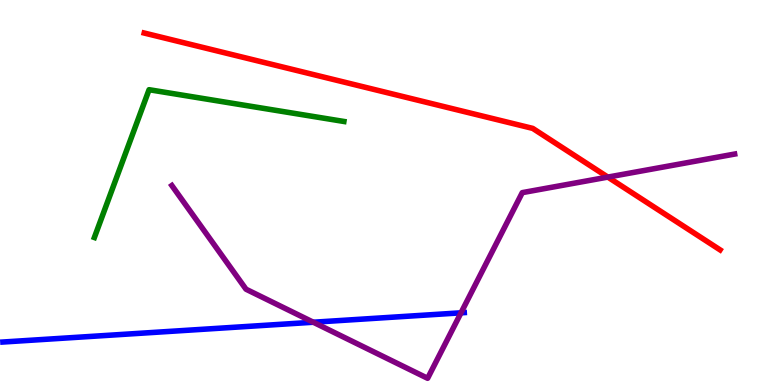[{'lines': ['blue', 'red'], 'intersections': []}, {'lines': ['green', 'red'], 'intersections': []}, {'lines': ['purple', 'red'], 'intersections': [{'x': 7.84, 'y': 5.4}]}, {'lines': ['blue', 'green'], 'intersections': []}, {'lines': ['blue', 'purple'], 'intersections': [{'x': 4.04, 'y': 1.63}, {'x': 5.95, 'y': 1.87}]}, {'lines': ['green', 'purple'], 'intersections': []}]